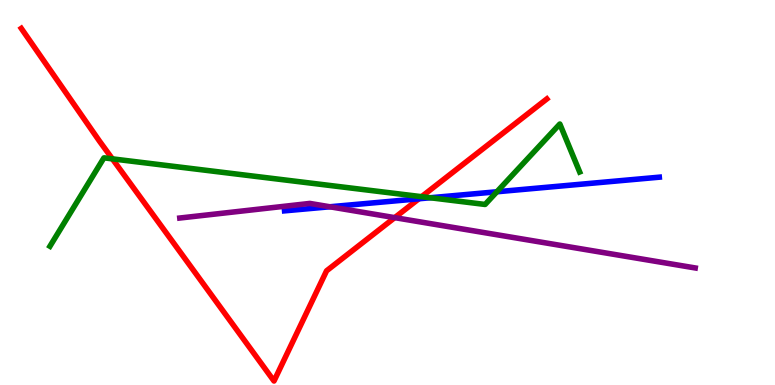[{'lines': ['blue', 'red'], 'intersections': [{'x': 5.41, 'y': 4.84}]}, {'lines': ['green', 'red'], 'intersections': [{'x': 1.45, 'y': 5.87}, {'x': 5.44, 'y': 4.89}]}, {'lines': ['purple', 'red'], 'intersections': [{'x': 5.09, 'y': 4.35}]}, {'lines': ['blue', 'green'], 'intersections': [{'x': 5.55, 'y': 4.86}, {'x': 6.41, 'y': 5.02}]}, {'lines': ['blue', 'purple'], 'intersections': [{'x': 4.26, 'y': 4.63}]}, {'lines': ['green', 'purple'], 'intersections': []}]